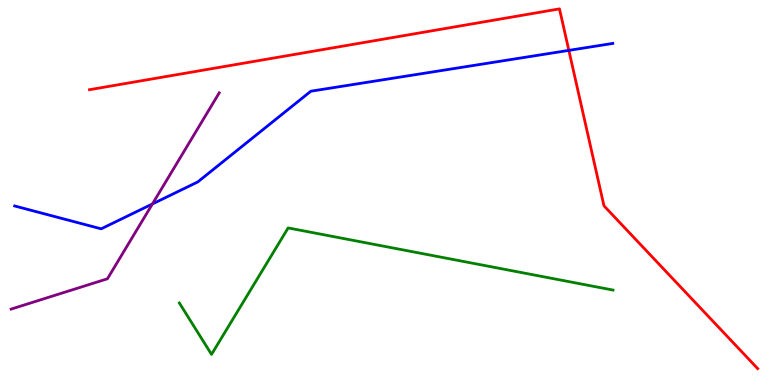[{'lines': ['blue', 'red'], 'intersections': [{'x': 7.34, 'y': 8.69}]}, {'lines': ['green', 'red'], 'intersections': []}, {'lines': ['purple', 'red'], 'intersections': []}, {'lines': ['blue', 'green'], 'intersections': []}, {'lines': ['blue', 'purple'], 'intersections': [{'x': 1.97, 'y': 4.7}]}, {'lines': ['green', 'purple'], 'intersections': []}]